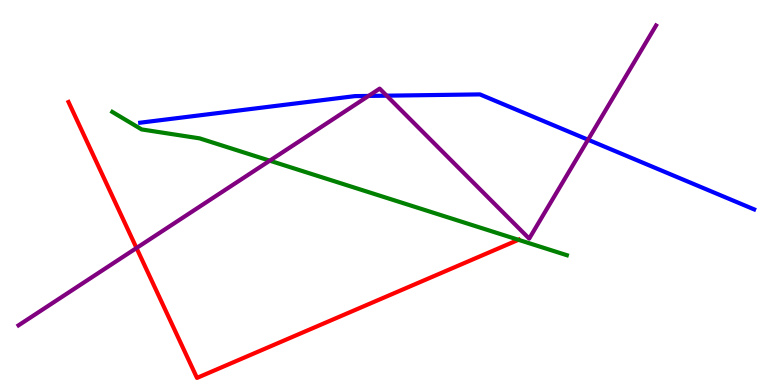[{'lines': ['blue', 'red'], 'intersections': []}, {'lines': ['green', 'red'], 'intersections': [{'x': 6.69, 'y': 3.77}]}, {'lines': ['purple', 'red'], 'intersections': [{'x': 1.76, 'y': 3.56}]}, {'lines': ['blue', 'green'], 'intersections': []}, {'lines': ['blue', 'purple'], 'intersections': [{'x': 4.76, 'y': 7.51}, {'x': 4.99, 'y': 7.51}, {'x': 7.59, 'y': 6.37}]}, {'lines': ['green', 'purple'], 'intersections': [{'x': 3.48, 'y': 5.83}]}]